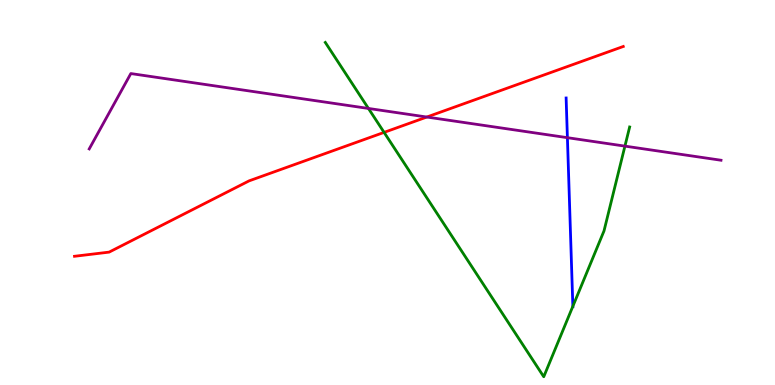[{'lines': ['blue', 'red'], 'intersections': []}, {'lines': ['green', 'red'], 'intersections': [{'x': 4.96, 'y': 6.56}]}, {'lines': ['purple', 'red'], 'intersections': [{'x': 5.51, 'y': 6.96}]}, {'lines': ['blue', 'green'], 'intersections': [{'x': 7.39, 'y': 2.04}]}, {'lines': ['blue', 'purple'], 'intersections': [{'x': 7.32, 'y': 6.42}]}, {'lines': ['green', 'purple'], 'intersections': [{'x': 4.75, 'y': 7.18}, {'x': 8.06, 'y': 6.2}]}]